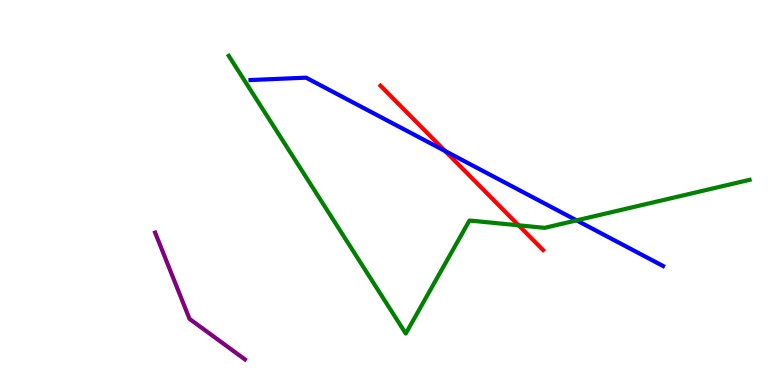[{'lines': ['blue', 'red'], 'intersections': [{'x': 5.74, 'y': 6.08}]}, {'lines': ['green', 'red'], 'intersections': [{'x': 6.69, 'y': 4.15}]}, {'lines': ['purple', 'red'], 'intersections': []}, {'lines': ['blue', 'green'], 'intersections': [{'x': 7.44, 'y': 4.28}]}, {'lines': ['blue', 'purple'], 'intersections': []}, {'lines': ['green', 'purple'], 'intersections': []}]